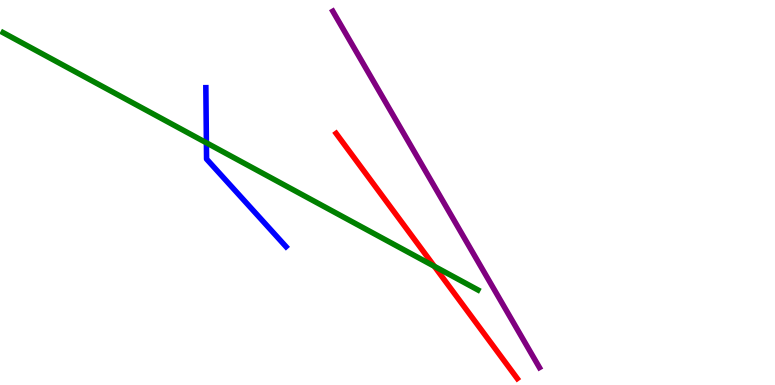[{'lines': ['blue', 'red'], 'intersections': []}, {'lines': ['green', 'red'], 'intersections': [{'x': 5.6, 'y': 3.08}]}, {'lines': ['purple', 'red'], 'intersections': []}, {'lines': ['blue', 'green'], 'intersections': [{'x': 2.66, 'y': 6.29}]}, {'lines': ['blue', 'purple'], 'intersections': []}, {'lines': ['green', 'purple'], 'intersections': []}]